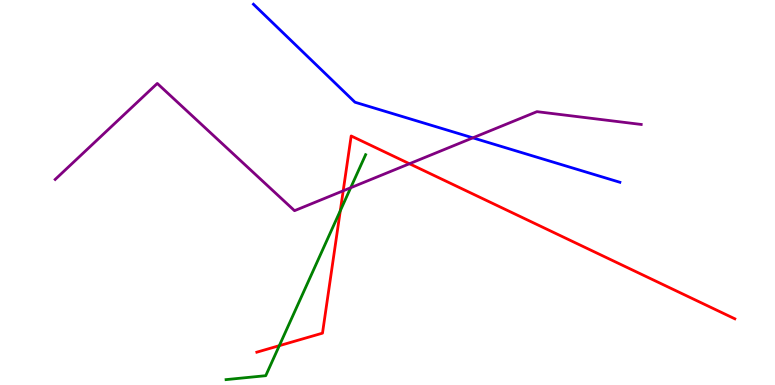[{'lines': ['blue', 'red'], 'intersections': []}, {'lines': ['green', 'red'], 'intersections': [{'x': 3.6, 'y': 1.02}, {'x': 4.39, 'y': 4.53}]}, {'lines': ['purple', 'red'], 'intersections': [{'x': 4.43, 'y': 5.04}, {'x': 5.28, 'y': 5.75}]}, {'lines': ['blue', 'green'], 'intersections': []}, {'lines': ['blue', 'purple'], 'intersections': [{'x': 6.1, 'y': 6.42}]}, {'lines': ['green', 'purple'], 'intersections': [{'x': 4.52, 'y': 5.12}]}]